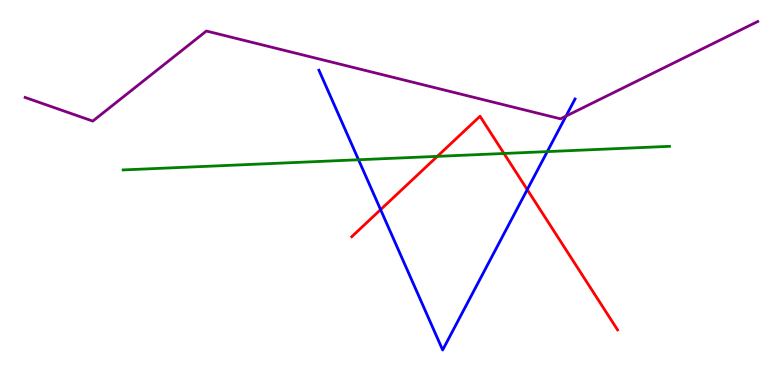[{'lines': ['blue', 'red'], 'intersections': [{'x': 4.91, 'y': 4.56}, {'x': 6.8, 'y': 5.08}]}, {'lines': ['green', 'red'], 'intersections': [{'x': 5.64, 'y': 5.94}, {'x': 6.5, 'y': 6.01}]}, {'lines': ['purple', 'red'], 'intersections': []}, {'lines': ['blue', 'green'], 'intersections': [{'x': 4.63, 'y': 5.85}, {'x': 7.06, 'y': 6.06}]}, {'lines': ['blue', 'purple'], 'intersections': [{'x': 7.3, 'y': 6.98}]}, {'lines': ['green', 'purple'], 'intersections': []}]